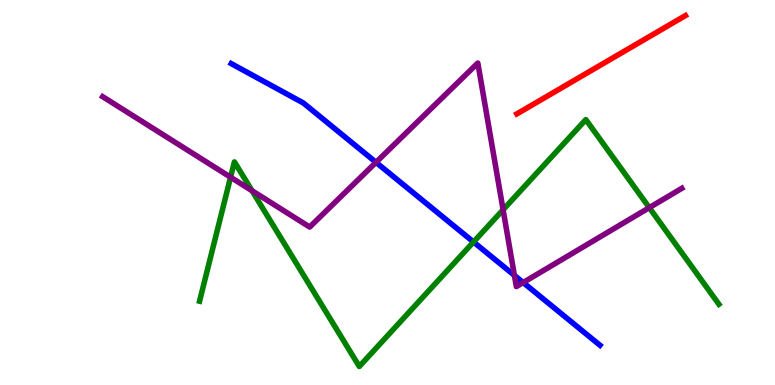[{'lines': ['blue', 'red'], 'intersections': []}, {'lines': ['green', 'red'], 'intersections': []}, {'lines': ['purple', 'red'], 'intersections': []}, {'lines': ['blue', 'green'], 'intersections': [{'x': 6.11, 'y': 3.71}]}, {'lines': ['blue', 'purple'], 'intersections': [{'x': 4.85, 'y': 5.78}, {'x': 6.64, 'y': 2.85}, {'x': 6.75, 'y': 2.66}]}, {'lines': ['green', 'purple'], 'intersections': [{'x': 2.98, 'y': 5.4}, {'x': 3.25, 'y': 5.05}, {'x': 6.49, 'y': 4.55}, {'x': 8.38, 'y': 4.61}]}]